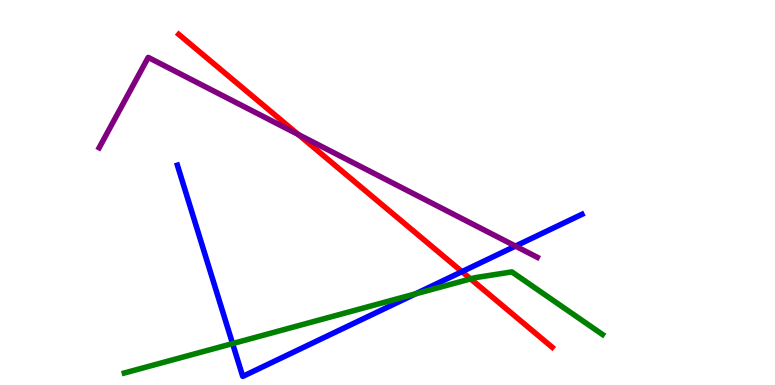[{'lines': ['blue', 'red'], 'intersections': [{'x': 5.96, 'y': 2.94}]}, {'lines': ['green', 'red'], 'intersections': [{'x': 6.07, 'y': 2.76}]}, {'lines': ['purple', 'red'], 'intersections': [{'x': 3.85, 'y': 6.51}]}, {'lines': ['blue', 'green'], 'intersections': [{'x': 3.0, 'y': 1.08}, {'x': 5.36, 'y': 2.37}]}, {'lines': ['blue', 'purple'], 'intersections': [{'x': 6.65, 'y': 3.61}]}, {'lines': ['green', 'purple'], 'intersections': []}]